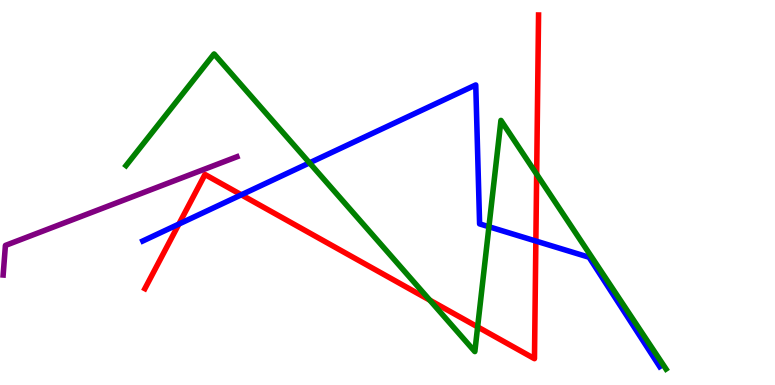[{'lines': ['blue', 'red'], 'intersections': [{'x': 2.31, 'y': 4.18}, {'x': 3.11, 'y': 4.94}, {'x': 6.91, 'y': 3.74}]}, {'lines': ['green', 'red'], 'intersections': [{'x': 5.55, 'y': 2.2}, {'x': 6.16, 'y': 1.51}, {'x': 6.92, 'y': 5.48}]}, {'lines': ['purple', 'red'], 'intersections': []}, {'lines': ['blue', 'green'], 'intersections': [{'x': 3.99, 'y': 5.77}, {'x': 6.31, 'y': 4.11}]}, {'lines': ['blue', 'purple'], 'intersections': []}, {'lines': ['green', 'purple'], 'intersections': []}]